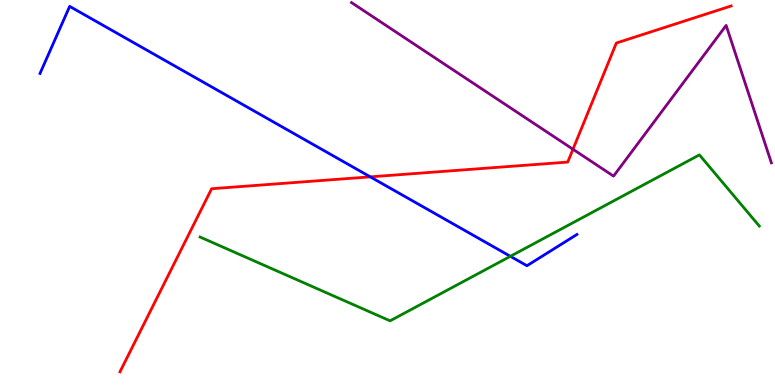[{'lines': ['blue', 'red'], 'intersections': [{'x': 4.78, 'y': 5.41}]}, {'lines': ['green', 'red'], 'intersections': []}, {'lines': ['purple', 'red'], 'intersections': [{'x': 7.39, 'y': 6.12}]}, {'lines': ['blue', 'green'], 'intersections': [{'x': 6.59, 'y': 3.34}]}, {'lines': ['blue', 'purple'], 'intersections': []}, {'lines': ['green', 'purple'], 'intersections': []}]